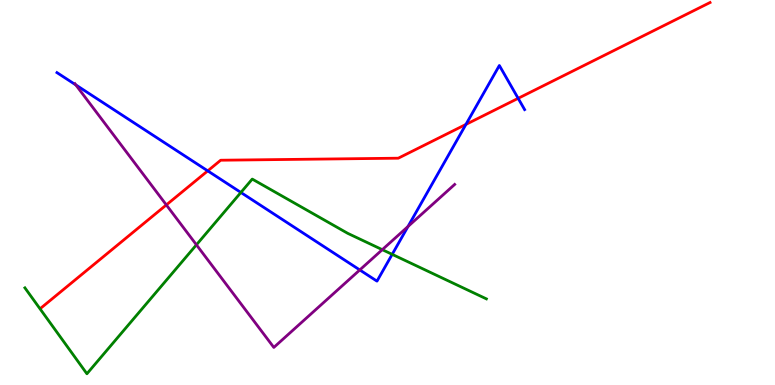[{'lines': ['blue', 'red'], 'intersections': [{'x': 2.68, 'y': 5.56}, {'x': 6.01, 'y': 6.77}, {'x': 6.69, 'y': 7.45}]}, {'lines': ['green', 'red'], 'intersections': []}, {'lines': ['purple', 'red'], 'intersections': [{'x': 2.15, 'y': 4.68}]}, {'lines': ['blue', 'green'], 'intersections': [{'x': 3.11, 'y': 5.0}, {'x': 5.06, 'y': 3.39}]}, {'lines': ['blue', 'purple'], 'intersections': [{'x': 0.978, 'y': 7.79}, {'x': 4.64, 'y': 2.99}, {'x': 5.26, 'y': 4.12}]}, {'lines': ['green', 'purple'], 'intersections': [{'x': 2.53, 'y': 3.64}, {'x': 4.93, 'y': 3.52}]}]